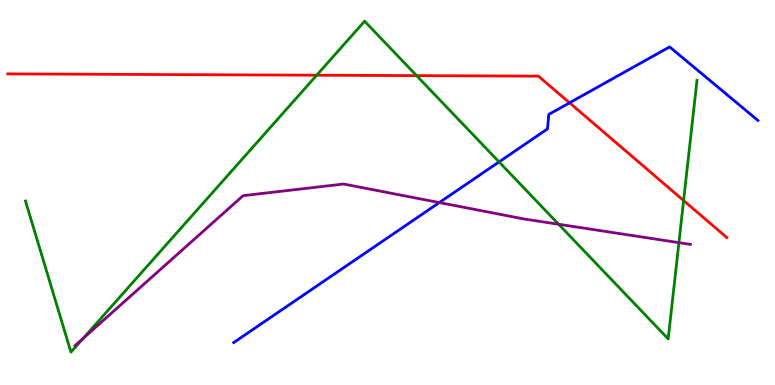[{'lines': ['blue', 'red'], 'intersections': [{'x': 7.35, 'y': 7.33}]}, {'lines': ['green', 'red'], 'intersections': [{'x': 4.09, 'y': 8.05}, {'x': 5.38, 'y': 8.04}, {'x': 8.82, 'y': 4.79}]}, {'lines': ['purple', 'red'], 'intersections': []}, {'lines': ['blue', 'green'], 'intersections': [{'x': 6.44, 'y': 5.79}]}, {'lines': ['blue', 'purple'], 'intersections': [{'x': 5.67, 'y': 4.74}]}, {'lines': ['green', 'purple'], 'intersections': [{'x': 1.07, 'y': 1.21}, {'x': 7.21, 'y': 4.18}, {'x': 8.76, 'y': 3.7}]}]